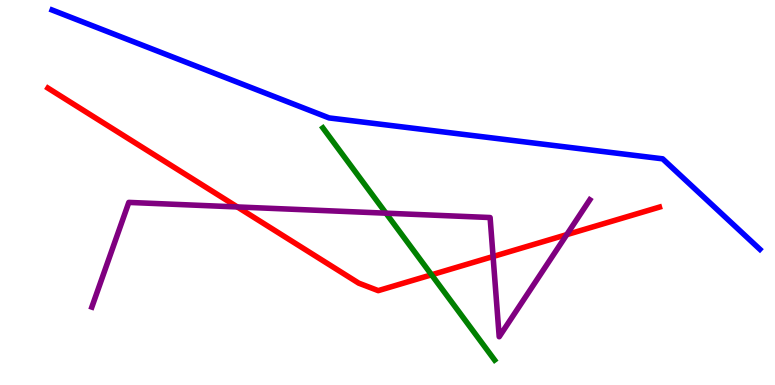[{'lines': ['blue', 'red'], 'intersections': []}, {'lines': ['green', 'red'], 'intersections': [{'x': 5.57, 'y': 2.86}]}, {'lines': ['purple', 'red'], 'intersections': [{'x': 3.06, 'y': 4.62}, {'x': 6.36, 'y': 3.34}, {'x': 7.31, 'y': 3.91}]}, {'lines': ['blue', 'green'], 'intersections': []}, {'lines': ['blue', 'purple'], 'intersections': []}, {'lines': ['green', 'purple'], 'intersections': [{'x': 4.98, 'y': 4.46}]}]